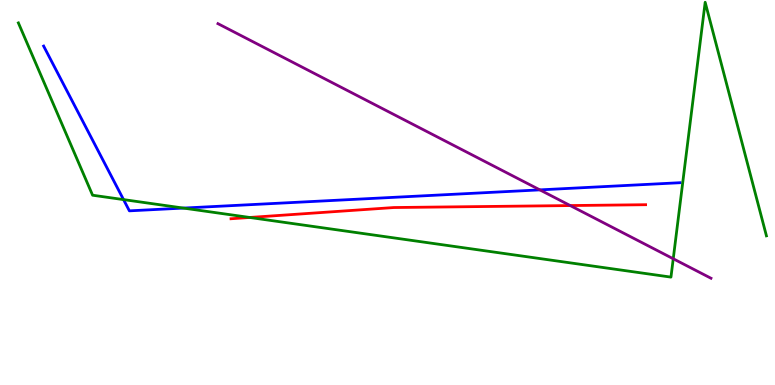[{'lines': ['blue', 'red'], 'intersections': []}, {'lines': ['green', 'red'], 'intersections': [{'x': 3.22, 'y': 4.35}]}, {'lines': ['purple', 'red'], 'intersections': [{'x': 7.36, 'y': 4.66}]}, {'lines': ['blue', 'green'], 'intersections': [{'x': 1.59, 'y': 4.82}, {'x': 2.37, 'y': 4.6}]}, {'lines': ['blue', 'purple'], 'intersections': [{'x': 6.97, 'y': 5.07}]}, {'lines': ['green', 'purple'], 'intersections': [{'x': 8.69, 'y': 3.28}]}]